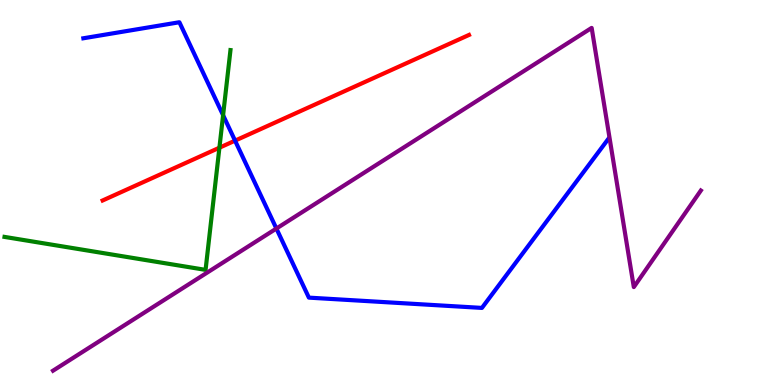[{'lines': ['blue', 'red'], 'intersections': [{'x': 3.03, 'y': 6.35}]}, {'lines': ['green', 'red'], 'intersections': [{'x': 2.83, 'y': 6.16}]}, {'lines': ['purple', 'red'], 'intersections': []}, {'lines': ['blue', 'green'], 'intersections': [{'x': 2.88, 'y': 7.01}]}, {'lines': ['blue', 'purple'], 'intersections': [{'x': 3.57, 'y': 4.06}]}, {'lines': ['green', 'purple'], 'intersections': []}]